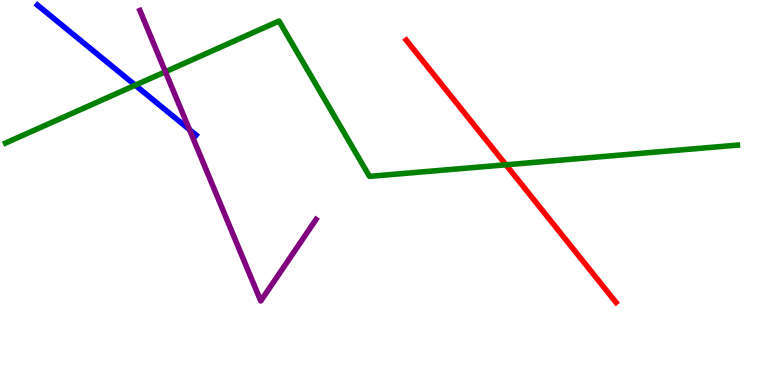[{'lines': ['blue', 'red'], 'intersections': []}, {'lines': ['green', 'red'], 'intersections': [{'x': 6.53, 'y': 5.72}]}, {'lines': ['purple', 'red'], 'intersections': []}, {'lines': ['blue', 'green'], 'intersections': [{'x': 1.74, 'y': 7.79}]}, {'lines': ['blue', 'purple'], 'intersections': [{'x': 2.44, 'y': 6.63}]}, {'lines': ['green', 'purple'], 'intersections': [{'x': 2.13, 'y': 8.14}]}]